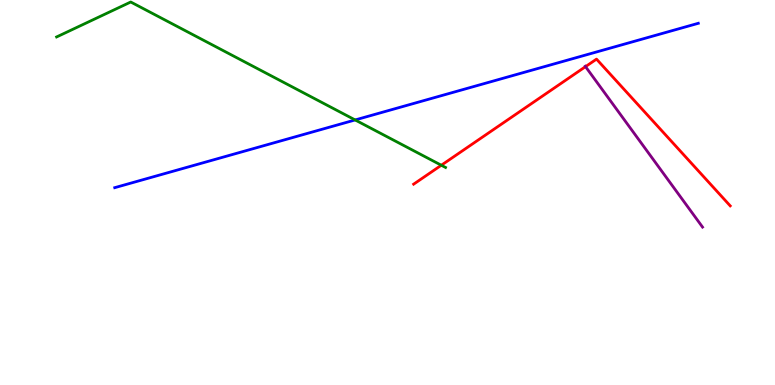[{'lines': ['blue', 'red'], 'intersections': []}, {'lines': ['green', 'red'], 'intersections': [{'x': 5.69, 'y': 5.71}]}, {'lines': ['purple', 'red'], 'intersections': [{'x': 7.56, 'y': 8.27}]}, {'lines': ['blue', 'green'], 'intersections': [{'x': 4.58, 'y': 6.88}]}, {'lines': ['blue', 'purple'], 'intersections': []}, {'lines': ['green', 'purple'], 'intersections': []}]